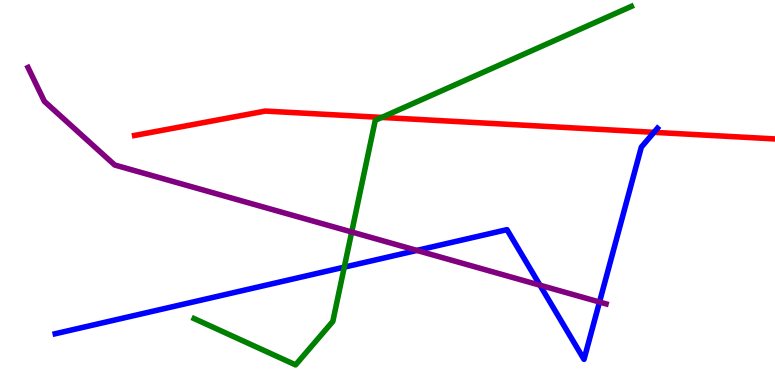[{'lines': ['blue', 'red'], 'intersections': [{'x': 8.44, 'y': 6.56}]}, {'lines': ['green', 'red'], 'intersections': [{'x': 4.93, 'y': 6.95}]}, {'lines': ['purple', 'red'], 'intersections': []}, {'lines': ['blue', 'green'], 'intersections': [{'x': 4.44, 'y': 3.06}]}, {'lines': ['blue', 'purple'], 'intersections': [{'x': 5.38, 'y': 3.5}, {'x': 6.97, 'y': 2.59}, {'x': 7.74, 'y': 2.16}]}, {'lines': ['green', 'purple'], 'intersections': [{'x': 4.54, 'y': 3.97}]}]